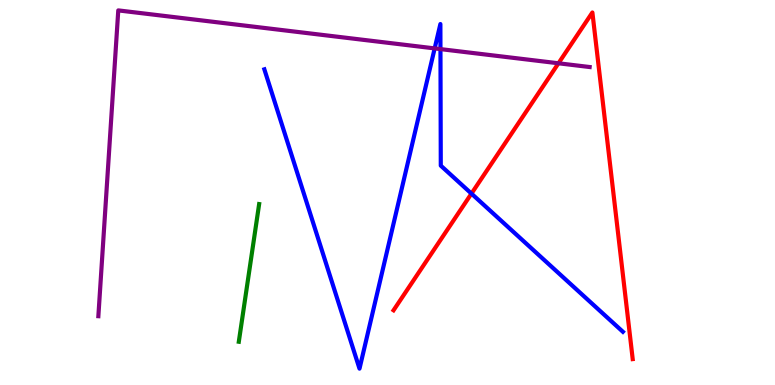[{'lines': ['blue', 'red'], 'intersections': [{'x': 6.08, 'y': 4.97}]}, {'lines': ['green', 'red'], 'intersections': []}, {'lines': ['purple', 'red'], 'intersections': [{'x': 7.21, 'y': 8.36}]}, {'lines': ['blue', 'green'], 'intersections': []}, {'lines': ['blue', 'purple'], 'intersections': [{'x': 5.61, 'y': 8.74}, {'x': 5.68, 'y': 8.72}]}, {'lines': ['green', 'purple'], 'intersections': []}]